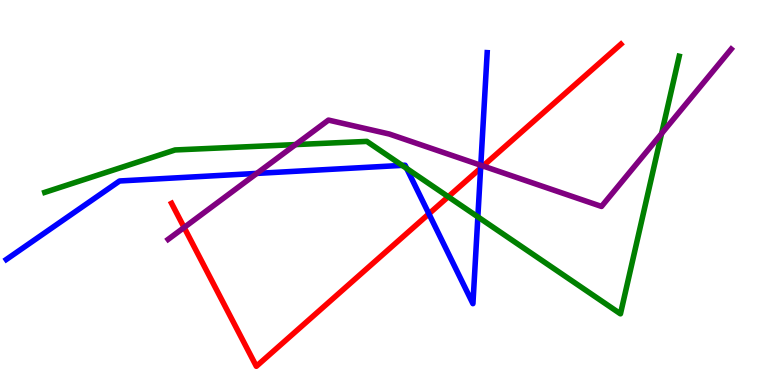[{'lines': ['blue', 'red'], 'intersections': [{'x': 5.53, 'y': 4.45}, {'x': 6.2, 'y': 5.63}]}, {'lines': ['green', 'red'], 'intersections': [{'x': 5.78, 'y': 4.89}]}, {'lines': ['purple', 'red'], 'intersections': [{'x': 2.38, 'y': 4.09}, {'x': 6.23, 'y': 5.69}]}, {'lines': ['blue', 'green'], 'intersections': [{'x': 5.19, 'y': 5.7}, {'x': 5.25, 'y': 5.62}, {'x': 6.17, 'y': 4.37}]}, {'lines': ['blue', 'purple'], 'intersections': [{'x': 3.31, 'y': 5.5}, {'x': 6.2, 'y': 5.71}]}, {'lines': ['green', 'purple'], 'intersections': [{'x': 3.81, 'y': 6.24}, {'x': 8.54, 'y': 6.53}]}]